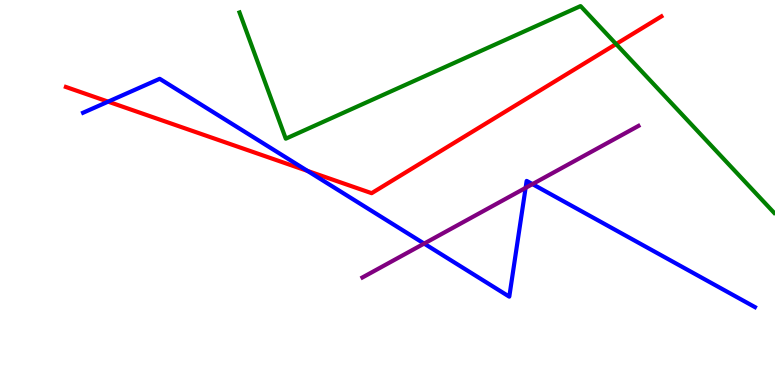[{'lines': ['blue', 'red'], 'intersections': [{'x': 1.4, 'y': 7.36}, {'x': 3.97, 'y': 5.56}]}, {'lines': ['green', 'red'], 'intersections': [{'x': 7.95, 'y': 8.86}]}, {'lines': ['purple', 'red'], 'intersections': []}, {'lines': ['blue', 'green'], 'intersections': []}, {'lines': ['blue', 'purple'], 'intersections': [{'x': 5.47, 'y': 3.67}, {'x': 6.78, 'y': 5.12}, {'x': 6.87, 'y': 5.22}]}, {'lines': ['green', 'purple'], 'intersections': []}]